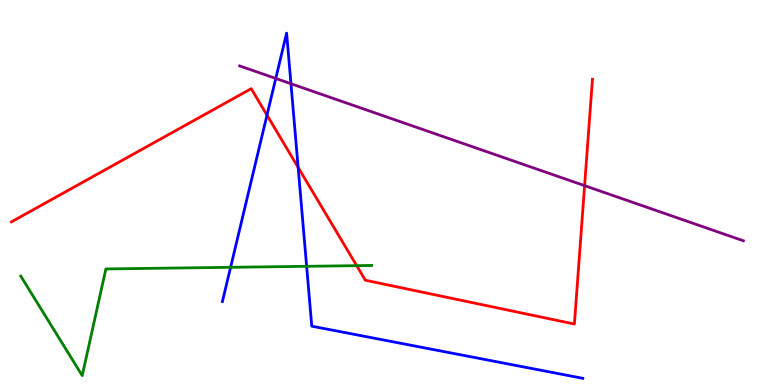[{'lines': ['blue', 'red'], 'intersections': [{'x': 3.45, 'y': 7.01}, {'x': 3.85, 'y': 5.65}]}, {'lines': ['green', 'red'], 'intersections': [{'x': 4.6, 'y': 3.1}]}, {'lines': ['purple', 'red'], 'intersections': [{'x': 7.54, 'y': 5.18}]}, {'lines': ['blue', 'green'], 'intersections': [{'x': 2.98, 'y': 3.06}, {'x': 3.96, 'y': 3.08}]}, {'lines': ['blue', 'purple'], 'intersections': [{'x': 3.56, 'y': 7.96}, {'x': 3.75, 'y': 7.83}]}, {'lines': ['green', 'purple'], 'intersections': []}]